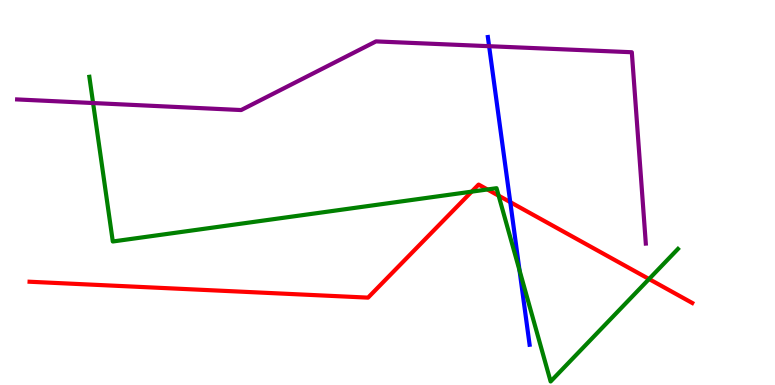[{'lines': ['blue', 'red'], 'intersections': [{'x': 6.58, 'y': 4.75}]}, {'lines': ['green', 'red'], 'intersections': [{'x': 6.09, 'y': 5.02}, {'x': 6.29, 'y': 5.08}, {'x': 6.43, 'y': 4.92}, {'x': 8.37, 'y': 2.75}]}, {'lines': ['purple', 'red'], 'intersections': []}, {'lines': ['blue', 'green'], 'intersections': [{'x': 6.7, 'y': 2.98}]}, {'lines': ['blue', 'purple'], 'intersections': [{'x': 6.31, 'y': 8.8}]}, {'lines': ['green', 'purple'], 'intersections': [{'x': 1.2, 'y': 7.32}]}]